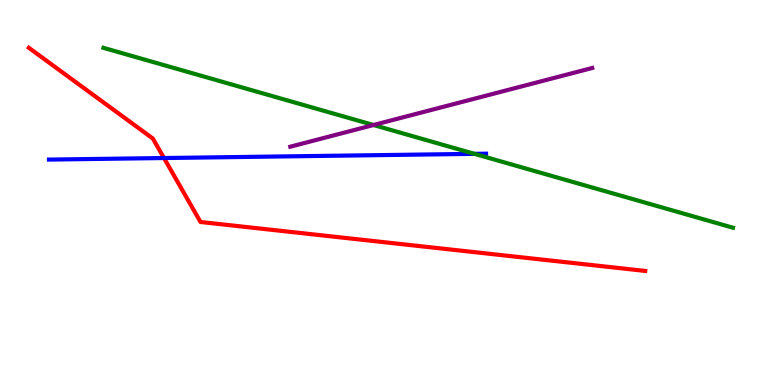[{'lines': ['blue', 'red'], 'intersections': [{'x': 2.12, 'y': 5.9}]}, {'lines': ['green', 'red'], 'intersections': []}, {'lines': ['purple', 'red'], 'intersections': []}, {'lines': ['blue', 'green'], 'intersections': [{'x': 6.12, 'y': 6.0}]}, {'lines': ['blue', 'purple'], 'intersections': []}, {'lines': ['green', 'purple'], 'intersections': [{'x': 4.82, 'y': 6.75}]}]